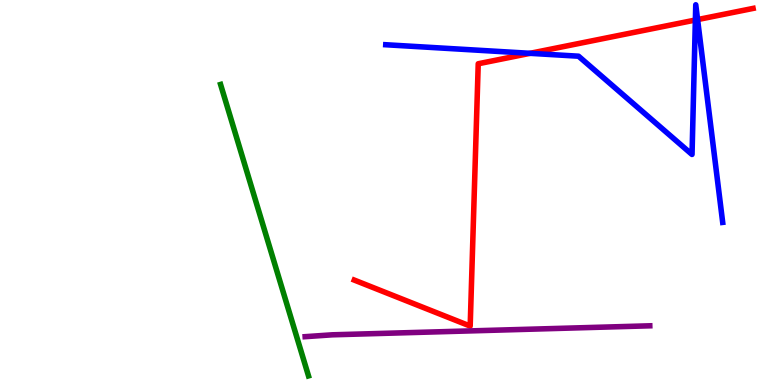[{'lines': ['blue', 'red'], 'intersections': [{'x': 6.84, 'y': 8.62}, {'x': 8.97, 'y': 9.48}, {'x': 9.0, 'y': 9.49}]}, {'lines': ['green', 'red'], 'intersections': []}, {'lines': ['purple', 'red'], 'intersections': []}, {'lines': ['blue', 'green'], 'intersections': []}, {'lines': ['blue', 'purple'], 'intersections': []}, {'lines': ['green', 'purple'], 'intersections': []}]